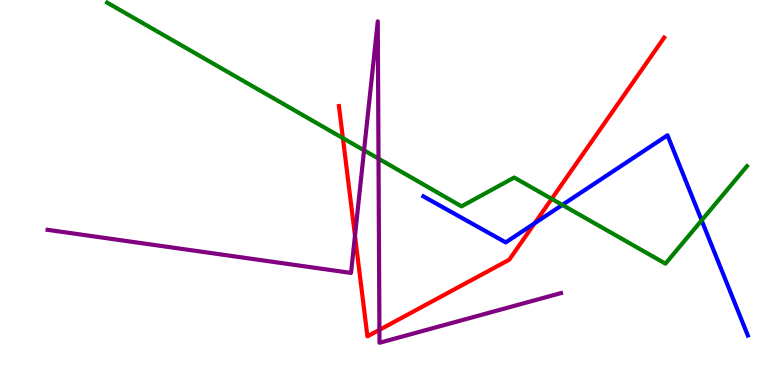[{'lines': ['blue', 'red'], 'intersections': [{'x': 6.9, 'y': 4.2}]}, {'lines': ['green', 'red'], 'intersections': [{'x': 4.42, 'y': 6.41}, {'x': 7.12, 'y': 4.83}]}, {'lines': ['purple', 'red'], 'intersections': [{'x': 4.58, 'y': 3.88}, {'x': 4.9, 'y': 1.43}]}, {'lines': ['blue', 'green'], 'intersections': [{'x': 7.26, 'y': 4.68}, {'x': 9.05, 'y': 4.28}]}, {'lines': ['blue', 'purple'], 'intersections': []}, {'lines': ['green', 'purple'], 'intersections': [{'x': 4.7, 'y': 6.1}, {'x': 4.88, 'y': 5.88}]}]